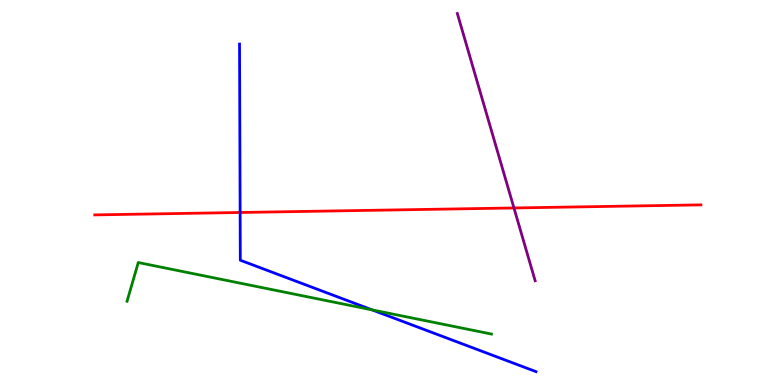[{'lines': ['blue', 'red'], 'intersections': [{'x': 3.1, 'y': 4.48}]}, {'lines': ['green', 'red'], 'intersections': []}, {'lines': ['purple', 'red'], 'intersections': [{'x': 6.63, 'y': 4.6}]}, {'lines': ['blue', 'green'], 'intersections': [{'x': 4.8, 'y': 1.95}]}, {'lines': ['blue', 'purple'], 'intersections': []}, {'lines': ['green', 'purple'], 'intersections': []}]